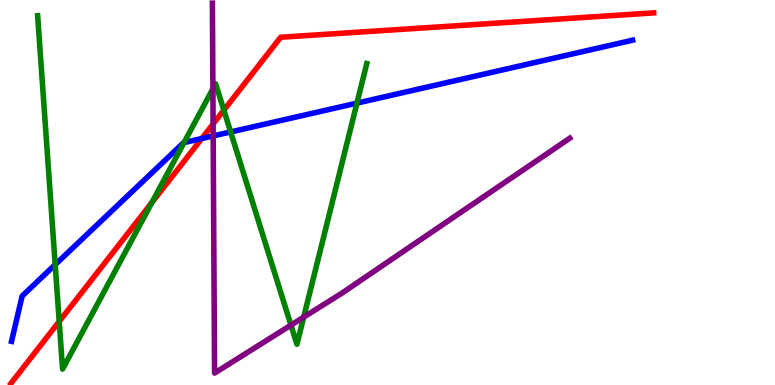[{'lines': ['blue', 'red'], 'intersections': [{'x': 2.6, 'y': 6.4}]}, {'lines': ['green', 'red'], 'intersections': [{'x': 0.764, 'y': 1.65}, {'x': 1.96, 'y': 4.74}, {'x': 2.89, 'y': 7.14}]}, {'lines': ['purple', 'red'], 'intersections': [{'x': 2.75, 'y': 6.78}]}, {'lines': ['blue', 'green'], 'intersections': [{'x': 0.712, 'y': 3.13}, {'x': 2.37, 'y': 6.3}, {'x': 2.98, 'y': 6.57}, {'x': 4.61, 'y': 7.32}]}, {'lines': ['blue', 'purple'], 'intersections': [{'x': 2.75, 'y': 6.47}]}, {'lines': ['green', 'purple'], 'intersections': [{'x': 2.75, 'y': 7.69}, {'x': 3.75, 'y': 1.55}, {'x': 3.92, 'y': 1.76}]}]